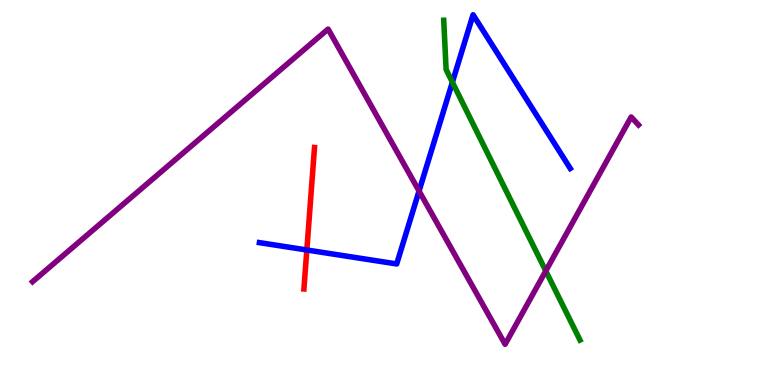[{'lines': ['blue', 'red'], 'intersections': [{'x': 3.96, 'y': 3.51}]}, {'lines': ['green', 'red'], 'intersections': []}, {'lines': ['purple', 'red'], 'intersections': []}, {'lines': ['blue', 'green'], 'intersections': [{'x': 5.84, 'y': 7.86}]}, {'lines': ['blue', 'purple'], 'intersections': [{'x': 5.41, 'y': 5.04}]}, {'lines': ['green', 'purple'], 'intersections': [{'x': 7.04, 'y': 2.96}]}]